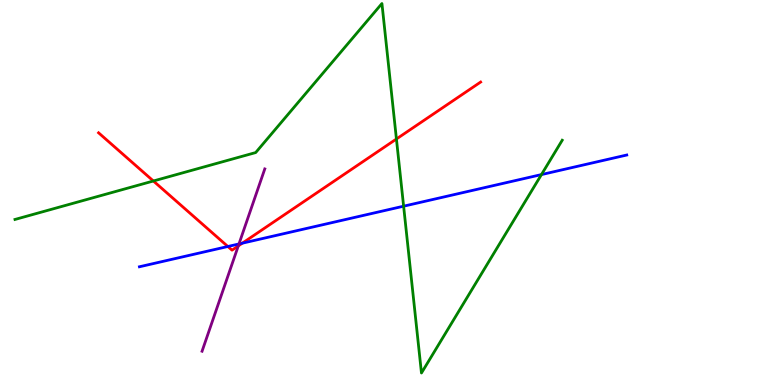[{'lines': ['blue', 'red'], 'intersections': [{'x': 2.94, 'y': 3.6}, {'x': 3.13, 'y': 3.68}]}, {'lines': ['green', 'red'], 'intersections': [{'x': 1.98, 'y': 5.3}, {'x': 5.12, 'y': 6.39}]}, {'lines': ['purple', 'red'], 'intersections': [{'x': 3.07, 'y': 3.61}]}, {'lines': ['blue', 'green'], 'intersections': [{'x': 5.21, 'y': 4.64}, {'x': 6.99, 'y': 5.47}]}, {'lines': ['blue', 'purple'], 'intersections': [{'x': 3.08, 'y': 3.66}]}, {'lines': ['green', 'purple'], 'intersections': []}]